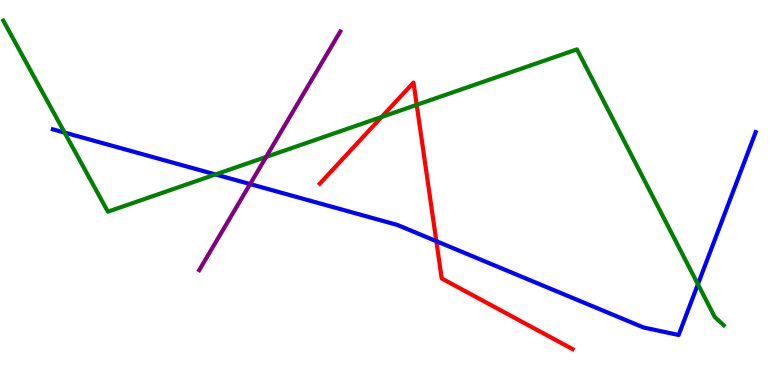[{'lines': ['blue', 'red'], 'intersections': [{'x': 5.63, 'y': 3.74}]}, {'lines': ['green', 'red'], 'intersections': [{'x': 4.92, 'y': 6.96}, {'x': 5.38, 'y': 7.28}]}, {'lines': ['purple', 'red'], 'intersections': []}, {'lines': ['blue', 'green'], 'intersections': [{'x': 0.833, 'y': 6.56}, {'x': 2.78, 'y': 5.47}, {'x': 9.01, 'y': 2.62}]}, {'lines': ['blue', 'purple'], 'intersections': [{'x': 3.23, 'y': 5.22}]}, {'lines': ['green', 'purple'], 'intersections': [{'x': 3.43, 'y': 5.92}]}]